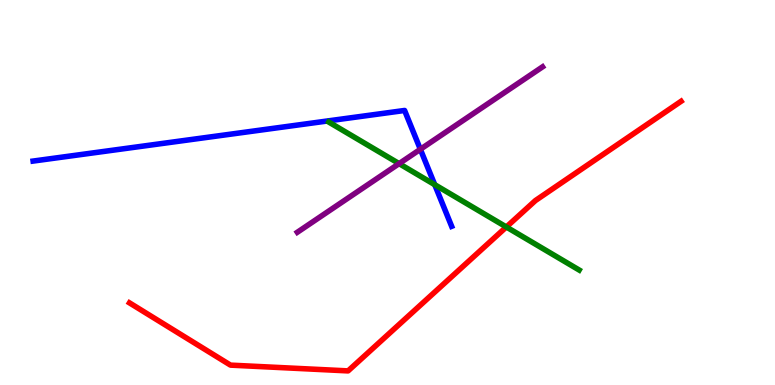[{'lines': ['blue', 'red'], 'intersections': []}, {'lines': ['green', 'red'], 'intersections': [{'x': 6.53, 'y': 4.1}]}, {'lines': ['purple', 'red'], 'intersections': []}, {'lines': ['blue', 'green'], 'intersections': [{'x': 5.61, 'y': 5.2}]}, {'lines': ['blue', 'purple'], 'intersections': [{'x': 5.42, 'y': 6.12}]}, {'lines': ['green', 'purple'], 'intersections': [{'x': 5.15, 'y': 5.75}]}]